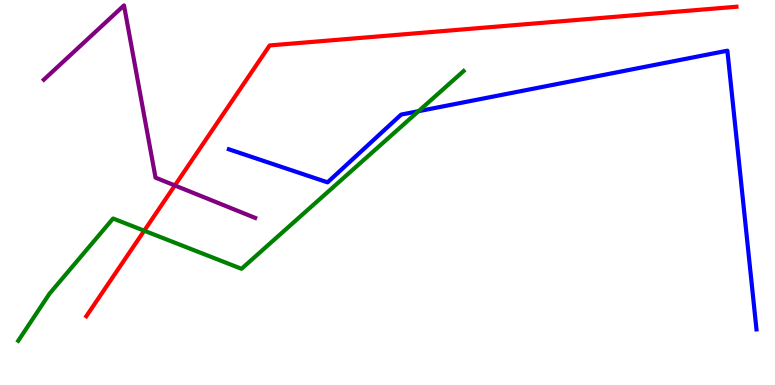[{'lines': ['blue', 'red'], 'intersections': []}, {'lines': ['green', 'red'], 'intersections': [{'x': 1.86, 'y': 4.01}]}, {'lines': ['purple', 'red'], 'intersections': [{'x': 2.26, 'y': 5.18}]}, {'lines': ['blue', 'green'], 'intersections': [{'x': 5.4, 'y': 7.11}]}, {'lines': ['blue', 'purple'], 'intersections': []}, {'lines': ['green', 'purple'], 'intersections': []}]